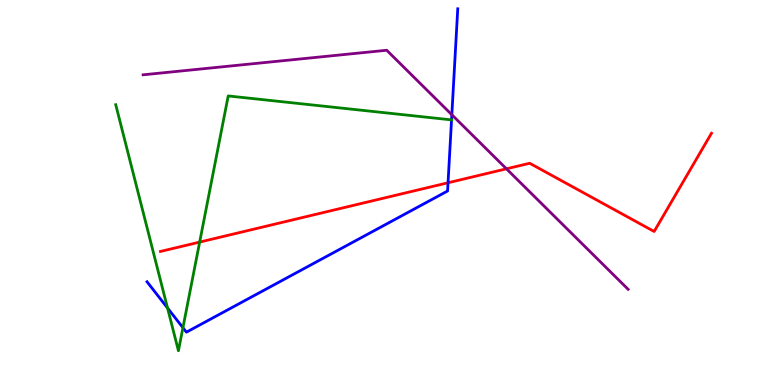[{'lines': ['blue', 'red'], 'intersections': [{'x': 5.78, 'y': 5.25}]}, {'lines': ['green', 'red'], 'intersections': [{'x': 2.58, 'y': 3.71}]}, {'lines': ['purple', 'red'], 'intersections': [{'x': 6.53, 'y': 5.62}]}, {'lines': ['blue', 'green'], 'intersections': [{'x': 2.16, 'y': 2.0}, {'x': 2.36, 'y': 1.49}, {'x': 5.83, 'y': 6.89}]}, {'lines': ['blue', 'purple'], 'intersections': [{'x': 5.83, 'y': 7.02}]}, {'lines': ['green', 'purple'], 'intersections': []}]